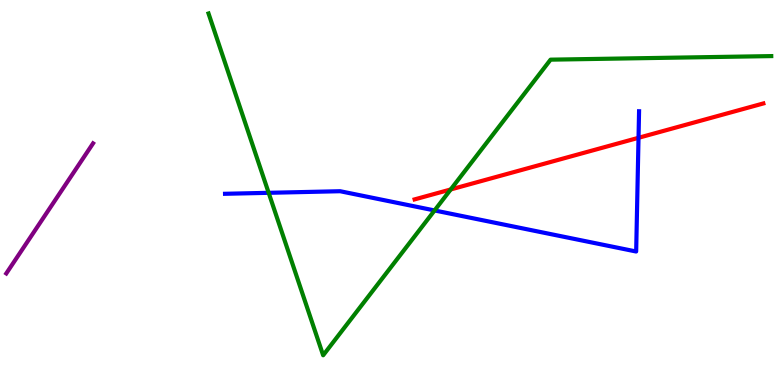[{'lines': ['blue', 'red'], 'intersections': [{'x': 8.24, 'y': 6.42}]}, {'lines': ['green', 'red'], 'intersections': [{'x': 5.82, 'y': 5.08}]}, {'lines': ['purple', 'red'], 'intersections': []}, {'lines': ['blue', 'green'], 'intersections': [{'x': 3.47, 'y': 4.99}, {'x': 5.61, 'y': 4.53}]}, {'lines': ['blue', 'purple'], 'intersections': []}, {'lines': ['green', 'purple'], 'intersections': []}]